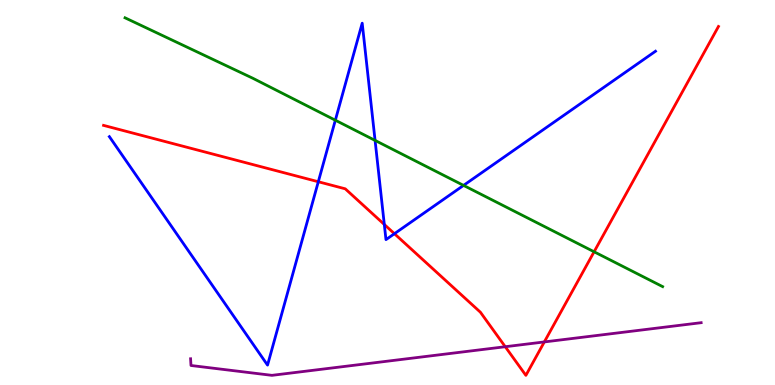[{'lines': ['blue', 'red'], 'intersections': [{'x': 4.11, 'y': 5.28}, {'x': 4.96, 'y': 4.17}, {'x': 5.09, 'y': 3.93}]}, {'lines': ['green', 'red'], 'intersections': [{'x': 7.67, 'y': 3.46}]}, {'lines': ['purple', 'red'], 'intersections': [{'x': 6.52, 'y': 0.994}, {'x': 7.02, 'y': 1.12}]}, {'lines': ['blue', 'green'], 'intersections': [{'x': 4.33, 'y': 6.88}, {'x': 4.84, 'y': 6.35}, {'x': 5.98, 'y': 5.18}]}, {'lines': ['blue', 'purple'], 'intersections': []}, {'lines': ['green', 'purple'], 'intersections': []}]